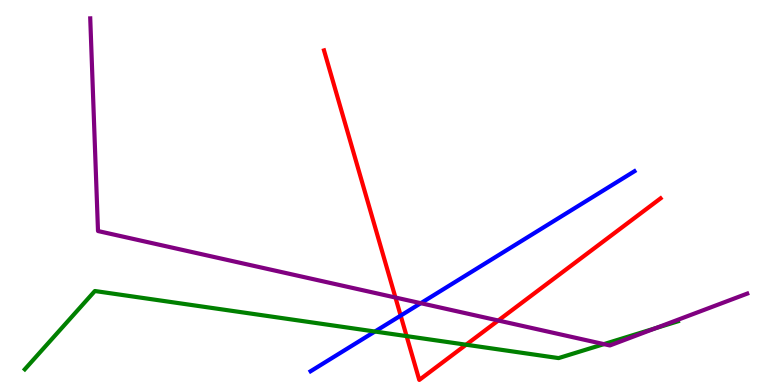[{'lines': ['blue', 'red'], 'intersections': [{'x': 5.17, 'y': 1.8}]}, {'lines': ['green', 'red'], 'intersections': [{'x': 5.25, 'y': 1.27}, {'x': 6.01, 'y': 1.05}]}, {'lines': ['purple', 'red'], 'intersections': [{'x': 5.1, 'y': 2.27}, {'x': 6.43, 'y': 1.68}]}, {'lines': ['blue', 'green'], 'intersections': [{'x': 4.84, 'y': 1.39}]}, {'lines': ['blue', 'purple'], 'intersections': [{'x': 5.43, 'y': 2.12}]}, {'lines': ['green', 'purple'], 'intersections': [{'x': 7.79, 'y': 1.06}, {'x': 8.46, 'y': 1.48}]}]